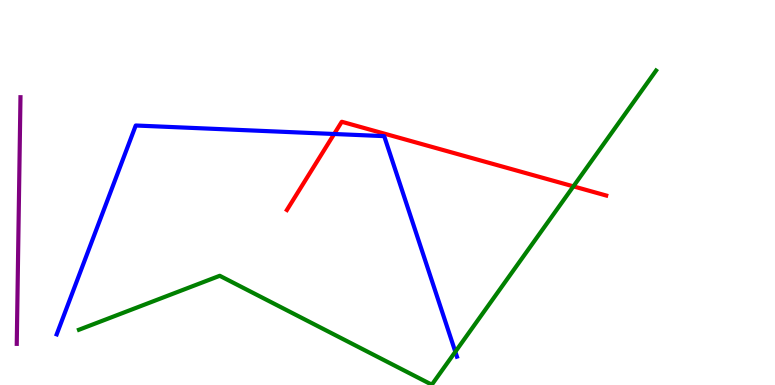[{'lines': ['blue', 'red'], 'intersections': [{'x': 4.31, 'y': 6.52}]}, {'lines': ['green', 'red'], 'intersections': [{'x': 7.4, 'y': 5.16}]}, {'lines': ['purple', 'red'], 'intersections': []}, {'lines': ['blue', 'green'], 'intersections': [{'x': 5.88, 'y': 0.863}]}, {'lines': ['blue', 'purple'], 'intersections': []}, {'lines': ['green', 'purple'], 'intersections': []}]